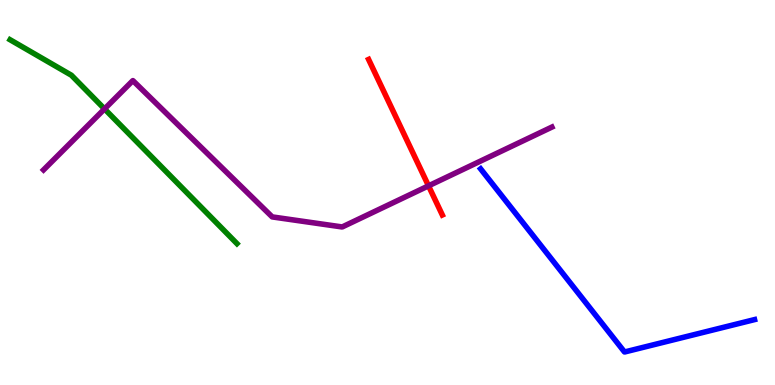[{'lines': ['blue', 'red'], 'intersections': []}, {'lines': ['green', 'red'], 'intersections': []}, {'lines': ['purple', 'red'], 'intersections': [{'x': 5.53, 'y': 5.17}]}, {'lines': ['blue', 'green'], 'intersections': []}, {'lines': ['blue', 'purple'], 'intersections': []}, {'lines': ['green', 'purple'], 'intersections': [{'x': 1.35, 'y': 7.17}]}]